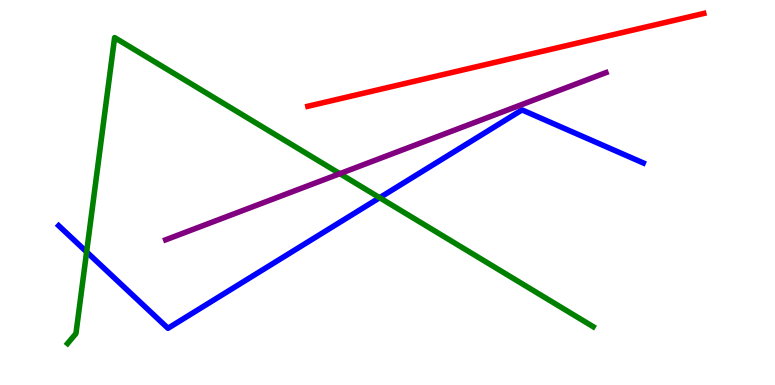[{'lines': ['blue', 'red'], 'intersections': []}, {'lines': ['green', 'red'], 'intersections': []}, {'lines': ['purple', 'red'], 'intersections': []}, {'lines': ['blue', 'green'], 'intersections': [{'x': 1.12, 'y': 3.46}, {'x': 4.9, 'y': 4.86}]}, {'lines': ['blue', 'purple'], 'intersections': []}, {'lines': ['green', 'purple'], 'intersections': [{'x': 4.39, 'y': 5.49}]}]